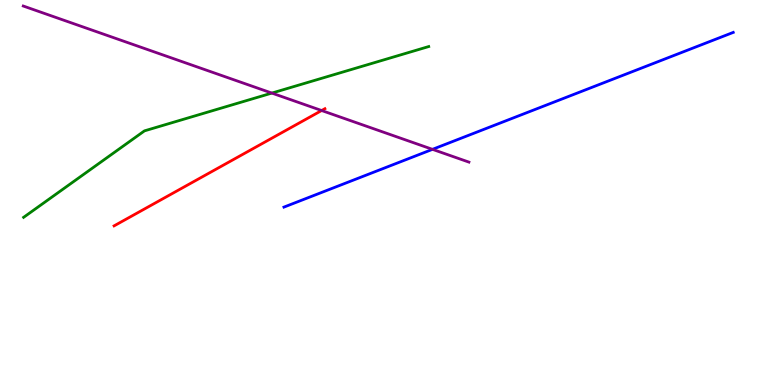[{'lines': ['blue', 'red'], 'intersections': []}, {'lines': ['green', 'red'], 'intersections': []}, {'lines': ['purple', 'red'], 'intersections': [{'x': 4.15, 'y': 7.13}]}, {'lines': ['blue', 'green'], 'intersections': []}, {'lines': ['blue', 'purple'], 'intersections': [{'x': 5.58, 'y': 6.12}]}, {'lines': ['green', 'purple'], 'intersections': [{'x': 3.51, 'y': 7.58}]}]